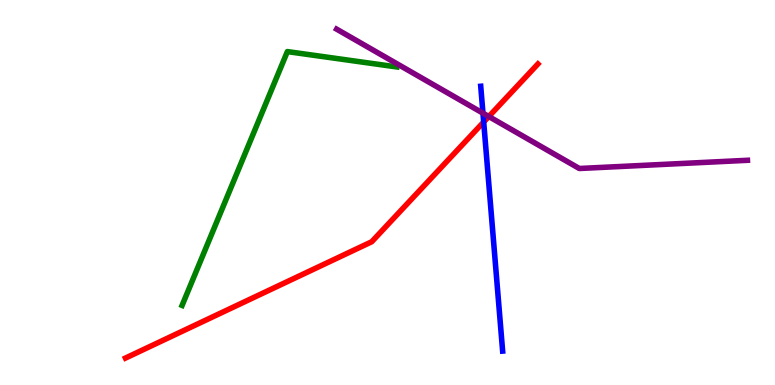[{'lines': ['blue', 'red'], 'intersections': [{'x': 6.24, 'y': 6.83}]}, {'lines': ['green', 'red'], 'intersections': []}, {'lines': ['purple', 'red'], 'intersections': [{'x': 6.31, 'y': 6.97}]}, {'lines': ['blue', 'green'], 'intersections': []}, {'lines': ['blue', 'purple'], 'intersections': [{'x': 6.23, 'y': 7.06}]}, {'lines': ['green', 'purple'], 'intersections': []}]